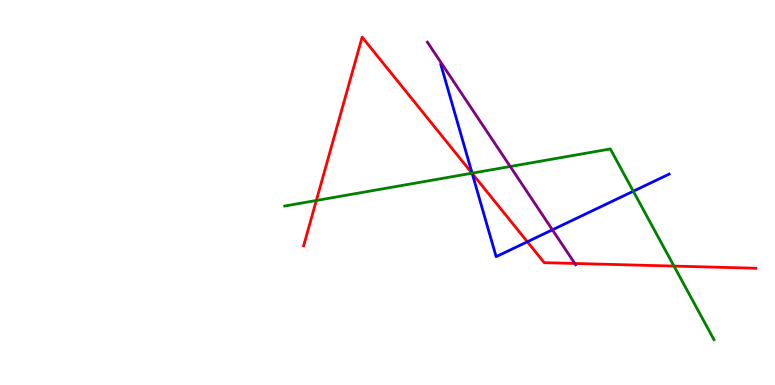[{'lines': ['blue', 'red'], 'intersections': [{'x': 6.09, 'y': 5.5}, {'x': 6.8, 'y': 3.72}]}, {'lines': ['green', 'red'], 'intersections': [{'x': 4.08, 'y': 4.79}, {'x': 6.09, 'y': 5.5}, {'x': 8.7, 'y': 3.09}]}, {'lines': ['purple', 'red'], 'intersections': [{'x': 7.42, 'y': 3.16}]}, {'lines': ['blue', 'green'], 'intersections': [{'x': 6.09, 'y': 5.5}, {'x': 8.17, 'y': 5.03}]}, {'lines': ['blue', 'purple'], 'intersections': [{'x': 7.13, 'y': 4.03}]}, {'lines': ['green', 'purple'], 'intersections': [{'x': 6.58, 'y': 5.68}]}]